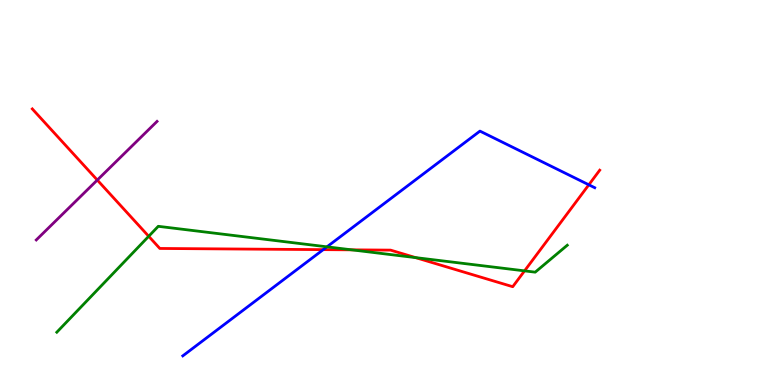[{'lines': ['blue', 'red'], 'intersections': [{'x': 4.17, 'y': 3.52}, {'x': 7.6, 'y': 5.2}]}, {'lines': ['green', 'red'], 'intersections': [{'x': 1.92, 'y': 3.86}, {'x': 4.54, 'y': 3.51}, {'x': 5.36, 'y': 3.31}, {'x': 6.77, 'y': 2.96}]}, {'lines': ['purple', 'red'], 'intersections': [{'x': 1.26, 'y': 5.32}]}, {'lines': ['blue', 'green'], 'intersections': [{'x': 4.22, 'y': 3.59}]}, {'lines': ['blue', 'purple'], 'intersections': []}, {'lines': ['green', 'purple'], 'intersections': []}]